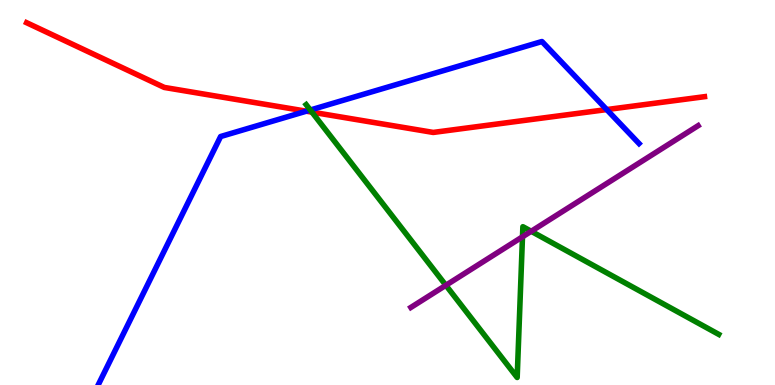[{'lines': ['blue', 'red'], 'intersections': [{'x': 3.95, 'y': 7.11}, {'x': 7.83, 'y': 7.15}]}, {'lines': ['green', 'red'], 'intersections': [{'x': 4.03, 'y': 7.09}]}, {'lines': ['purple', 'red'], 'intersections': []}, {'lines': ['blue', 'green'], 'intersections': [{'x': 4.0, 'y': 7.14}]}, {'lines': ['blue', 'purple'], 'intersections': []}, {'lines': ['green', 'purple'], 'intersections': [{'x': 5.75, 'y': 2.59}, {'x': 6.74, 'y': 3.85}, {'x': 6.85, 'y': 3.99}]}]